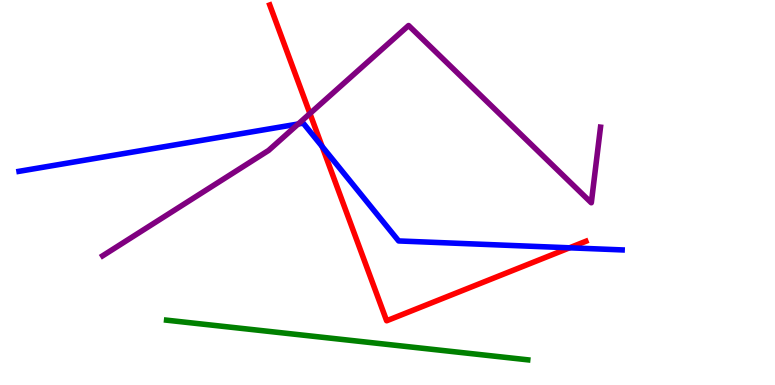[{'lines': ['blue', 'red'], 'intersections': [{'x': 4.16, 'y': 6.19}, {'x': 7.35, 'y': 3.56}]}, {'lines': ['green', 'red'], 'intersections': []}, {'lines': ['purple', 'red'], 'intersections': [{'x': 4.0, 'y': 7.05}]}, {'lines': ['blue', 'green'], 'intersections': []}, {'lines': ['blue', 'purple'], 'intersections': [{'x': 3.85, 'y': 6.78}]}, {'lines': ['green', 'purple'], 'intersections': []}]